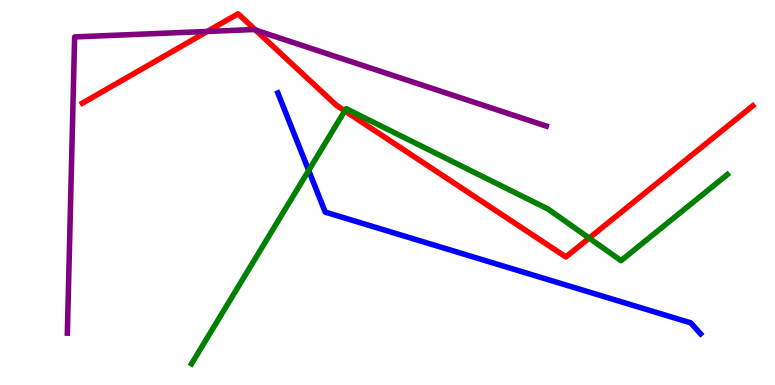[{'lines': ['blue', 'red'], 'intersections': []}, {'lines': ['green', 'red'], 'intersections': [{'x': 4.45, 'y': 7.12}, {'x': 7.6, 'y': 3.82}]}, {'lines': ['purple', 'red'], 'intersections': [{'x': 2.67, 'y': 9.18}, {'x': 3.3, 'y': 9.22}]}, {'lines': ['blue', 'green'], 'intersections': [{'x': 3.98, 'y': 5.57}]}, {'lines': ['blue', 'purple'], 'intersections': []}, {'lines': ['green', 'purple'], 'intersections': []}]